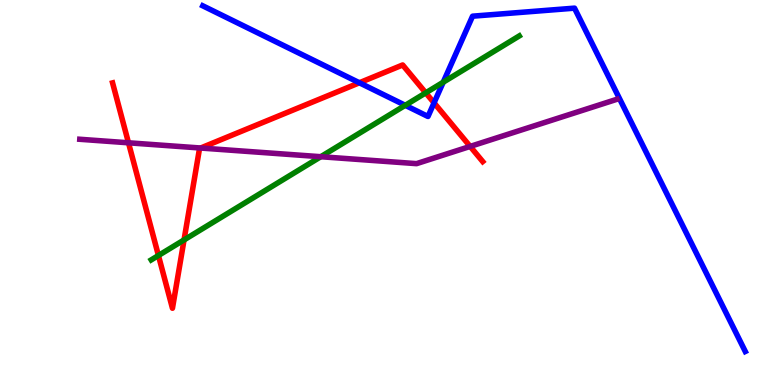[{'lines': ['blue', 'red'], 'intersections': [{'x': 4.64, 'y': 7.85}, {'x': 5.6, 'y': 7.33}]}, {'lines': ['green', 'red'], 'intersections': [{'x': 2.04, 'y': 3.36}, {'x': 2.37, 'y': 3.77}, {'x': 5.49, 'y': 7.59}]}, {'lines': ['purple', 'red'], 'intersections': [{'x': 1.66, 'y': 6.29}, {'x': 2.59, 'y': 6.16}, {'x': 6.07, 'y': 6.2}]}, {'lines': ['blue', 'green'], 'intersections': [{'x': 5.23, 'y': 7.26}, {'x': 5.72, 'y': 7.86}]}, {'lines': ['blue', 'purple'], 'intersections': []}, {'lines': ['green', 'purple'], 'intersections': [{'x': 4.14, 'y': 5.93}]}]